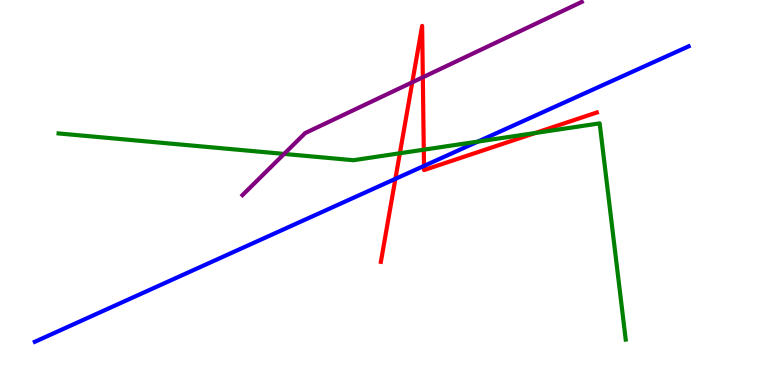[{'lines': ['blue', 'red'], 'intersections': [{'x': 5.1, 'y': 5.35}, {'x': 5.47, 'y': 5.69}]}, {'lines': ['green', 'red'], 'intersections': [{'x': 5.16, 'y': 6.02}, {'x': 5.47, 'y': 6.11}, {'x': 6.91, 'y': 6.55}]}, {'lines': ['purple', 'red'], 'intersections': [{'x': 5.32, 'y': 7.86}, {'x': 5.46, 'y': 7.99}]}, {'lines': ['blue', 'green'], 'intersections': [{'x': 6.17, 'y': 6.32}]}, {'lines': ['blue', 'purple'], 'intersections': []}, {'lines': ['green', 'purple'], 'intersections': [{'x': 3.67, 'y': 6.0}]}]